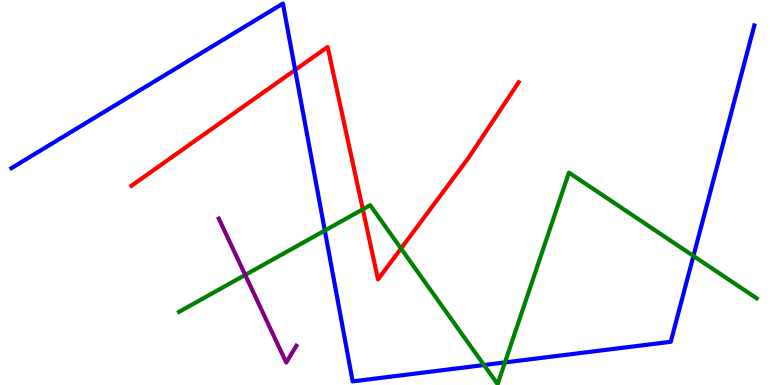[{'lines': ['blue', 'red'], 'intersections': [{'x': 3.81, 'y': 8.18}]}, {'lines': ['green', 'red'], 'intersections': [{'x': 4.68, 'y': 4.56}, {'x': 5.17, 'y': 3.55}]}, {'lines': ['purple', 'red'], 'intersections': []}, {'lines': ['blue', 'green'], 'intersections': [{'x': 4.19, 'y': 4.01}, {'x': 6.25, 'y': 0.519}, {'x': 6.52, 'y': 0.586}, {'x': 8.95, 'y': 3.35}]}, {'lines': ['blue', 'purple'], 'intersections': []}, {'lines': ['green', 'purple'], 'intersections': [{'x': 3.16, 'y': 2.86}]}]